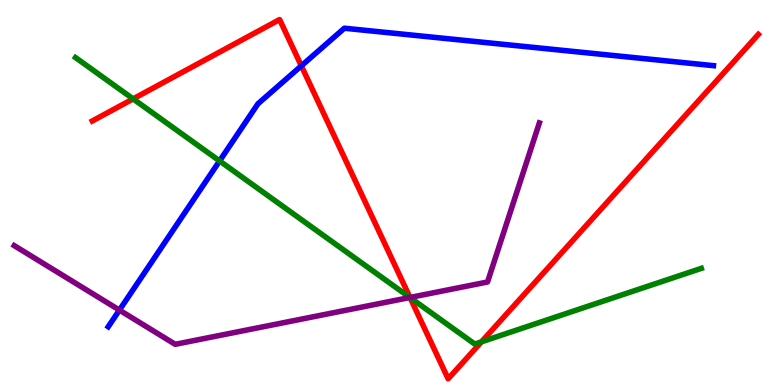[{'lines': ['blue', 'red'], 'intersections': [{'x': 3.89, 'y': 8.29}]}, {'lines': ['green', 'red'], 'intersections': [{'x': 1.72, 'y': 7.43}, {'x': 5.29, 'y': 2.27}, {'x': 6.21, 'y': 1.12}]}, {'lines': ['purple', 'red'], 'intersections': [{'x': 5.29, 'y': 2.27}]}, {'lines': ['blue', 'green'], 'intersections': [{'x': 2.83, 'y': 5.82}]}, {'lines': ['blue', 'purple'], 'intersections': [{'x': 1.54, 'y': 1.95}]}, {'lines': ['green', 'purple'], 'intersections': [{'x': 5.29, 'y': 2.27}]}]